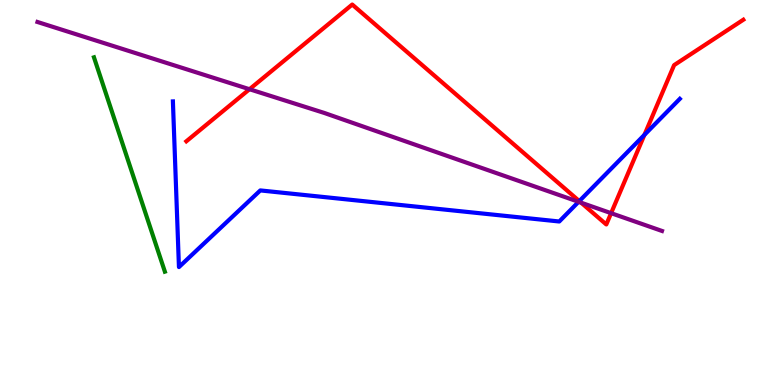[{'lines': ['blue', 'red'], 'intersections': [{'x': 7.47, 'y': 4.78}, {'x': 8.32, 'y': 6.5}]}, {'lines': ['green', 'red'], 'intersections': []}, {'lines': ['purple', 'red'], 'intersections': [{'x': 3.22, 'y': 7.68}, {'x': 7.5, 'y': 4.73}, {'x': 7.89, 'y': 4.46}]}, {'lines': ['blue', 'green'], 'intersections': []}, {'lines': ['blue', 'purple'], 'intersections': [{'x': 7.47, 'y': 4.76}]}, {'lines': ['green', 'purple'], 'intersections': []}]